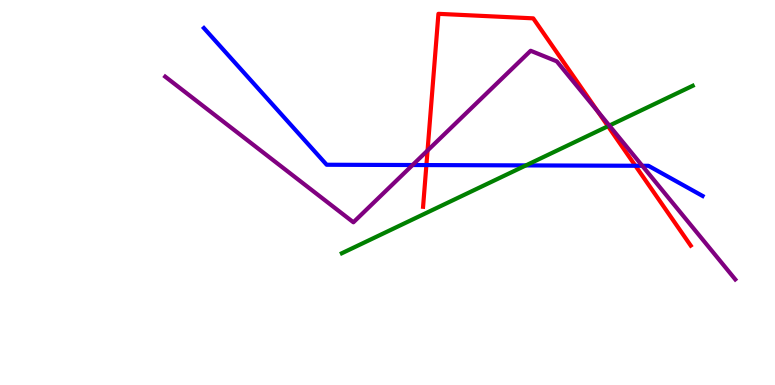[{'lines': ['blue', 'red'], 'intersections': [{'x': 5.5, 'y': 5.71}, {'x': 8.2, 'y': 5.69}]}, {'lines': ['green', 'red'], 'intersections': [{'x': 7.85, 'y': 6.72}]}, {'lines': ['purple', 'red'], 'intersections': [{'x': 5.52, 'y': 6.09}, {'x': 7.71, 'y': 7.11}]}, {'lines': ['blue', 'green'], 'intersections': [{'x': 6.79, 'y': 5.7}]}, {'lines': ['blue', 'purple'], 'intersections': [{'x': 5.32, 'y': 5.71}, {'x': 8.29, 'y': 5.69}]}, {'lines': ['green', 'purple'], 'intersections': [{'x': 7.86, 'y': 6.74}]}]